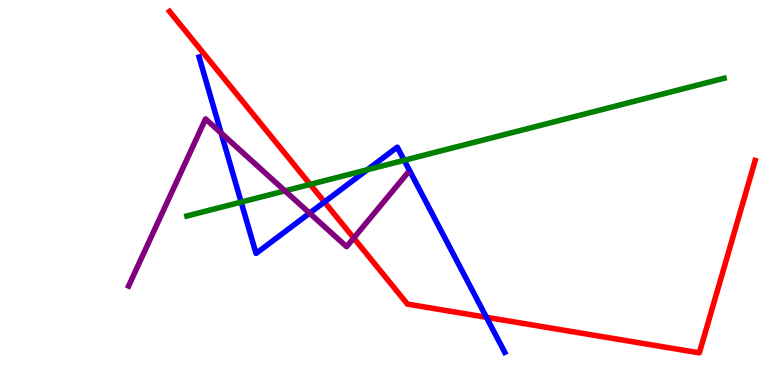[{'lines': ['blue', 'red'], 'intersections': [{'x': 4.19, 'y': 4.75}, {'x': 6.28, 'y': 1.76}]}, {'lines': ['green', 'red'], 'intersections': [{'x': 4.0, 'y': 5.21}]}, {'lines': ['purple', 'red'], 'intersections': [{'x': 4.56, 'y': 3.82}]}, {'lines': ['blue', 'green'], 'intersections': [{'x': 3.11, 'y': 4.75}, {'x': 4.74, 'y': 5.59}, {'x': 5.22, 'y': 5.84}]}, {'lines': ['blue', 'purple'], 'intersections': [{'x': 2.85, 'y': 6.54}, {'x': 3.99, 'y': 4.46}]}, {'lines': ['green', 'purple'], 'intersections': [{'x': 3.68, 'y': 5.04}]}]